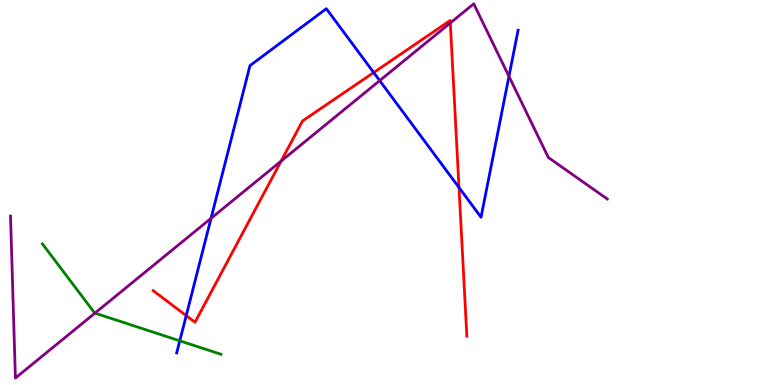[{'lines': ['blue', 'red'], 'intersections': [{'x': 2.4, 'y': 1.8}, {'x': 4.82, 'y': 8.12}, {'x': 5.92, 'y': 5.13}]}, {'lines': ['green', 'red'], 'intersections': []}, {'lines': ['purple', 'red'], 'intersections': [{'x': 3.63, 'y': 5.81}, {'x': 5.81, 'y': 9.4}]}, {'lines': ['blue', 'green'], 'intersections': [{'x': 2.32, 'y': 1.15}]}, {'lines': ['blue', 'purple'], 'intersections': [{'x': 2.72, 'y': 4.33}, {'x': 4.9, 'y': 7.91}, {'x': 6.57, 'y': 8.02}]}, {'lines': ['green', 'purple'], 'intersections': [{'x': 1.23, 'y': 1.87}]}]